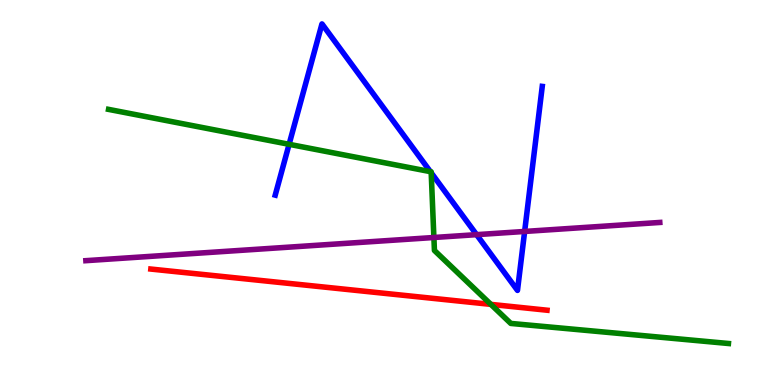[{'lines': ['blue', 'red'], 'intersections': []}, {'lines': ['green', 'red'], 'intersections': [{'x': 6.33, 'y': 2.09}]}, {'lines': ['purple', 'red'], 'intersections': []}, {'lines': ['blue', 'green'], 'intersections': [{'x': 3.73, 'y': 6.25}, {'x': 5.55, 'y': 5.54}, {'x': 5.56, 'y': 5.51}]}, {'lines': ['blue', 'purple'], 'intersections': [{'x': 6.15, 'y': 3.91}, {'x': 6.77, 'y': 3.99}]}, {'lines': ['green', 'purple'], 'intersections': [{'x': 5.6, 'y': 3.83}]}]